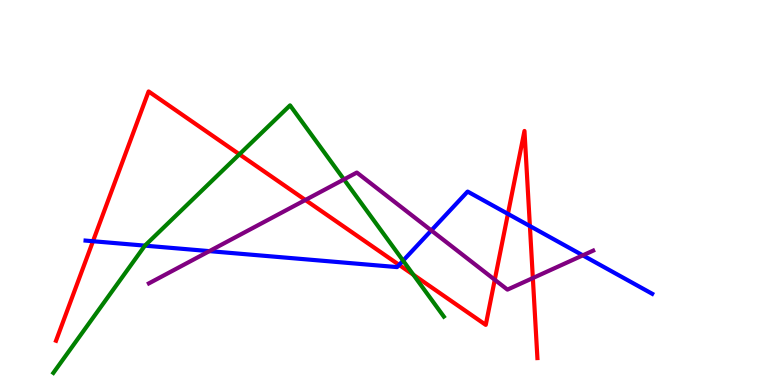[{'lines': ['blue', 'red'], 'intersections': [{'x': 1.2, 'y': 3.73}, {'x': 5.15, 'y': 3.12}, {'x': 6.55, 'y': 4.44}, {'x': 6.84, 'y': 4.13}]}, {'lines': ['green', 'red'], 'intersections': [{'x': 3.09, 'y': 5.99}, {'x': 5.33, 'y': 2.86}]}, {'lines': ['purple', 'red'], 'intersections': [{'x': 3.94, 'y': 4.81}, {'x': 6.38, 'y': 2.73}, {'x': 6.88, 'y': 2.78}]}, {'lines': ['blue', 'green'], 'intersections': [{'x': 1.87, 'y': 3.62}, {'x': 5.2, 'y': 3.23}]}, {'lines': ['blue', 'purple'], 'intersections': [{'x': 2.7, 'y': 3.48}, {'x': 5.57, 'y': 4.01}, {'x': 7.52, 'y': 3.37}]}, {'lines': ['green', 'purple'], 'intersections': [{'x': 4.44, 'y': 5.34}]}]